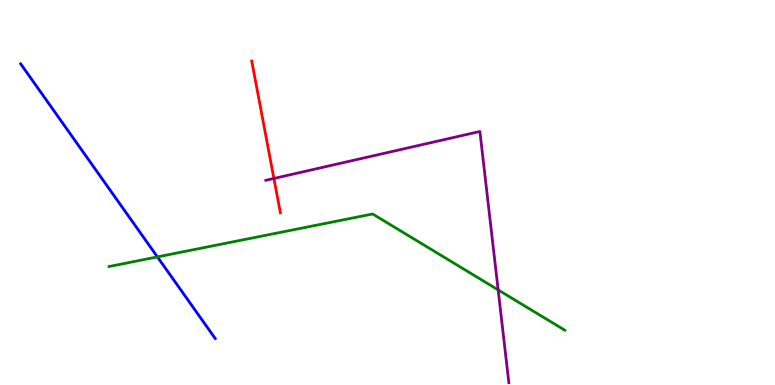[{'lines': ['blue', 'red'], 'intersections': []}, {'lines': ['green', 'red'], 'intersections': []}, {'lines': ['purple', 'red'], 'intersections': [{'x': 3.53, 'y': 5.36}]}, {'lines': ['blue', 'green'], 'intersections': [{'x': 2.03, 'y': 3.33}]}, {'lines': ['blue', 'purple'], 'intersections': []}, {'lines': ['green', 'purple'], 'intersections': [{'x': 6.43, 'y': 2.47}]}]